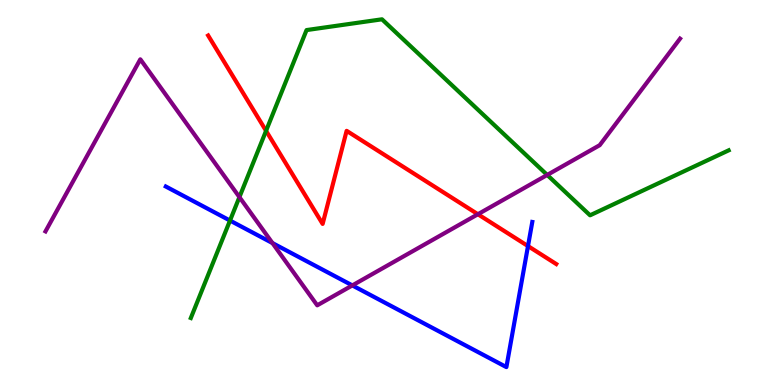[{'lines': ['blue', 'red'], 'intersections': [{'x': 6.81, 'y': 3.61}]}, {'lines': ['green', 'red'], 'intersections': [{'x': 3.43, 'y': 6.6}]}, {'lines': ['purple', 'red'], 'intersections': [{'x': 6.17, 'y': 4.44}]}, {'lines': ['blue', 'green'], 'intersections': [{'x': 2.97, 'y': 4.27}]}, {'lines': ['blue', 'purple'], 'intersections': [{'x': 3.52, 'y': 3.69}, {'x': 4.55, 'y': 2.59}]}, {'lines': ['green', 'purple'], 'intersections': [{'x': 3.09, 'y': 4.88}, {'x': 7.06, 'y': 5.46}]}]